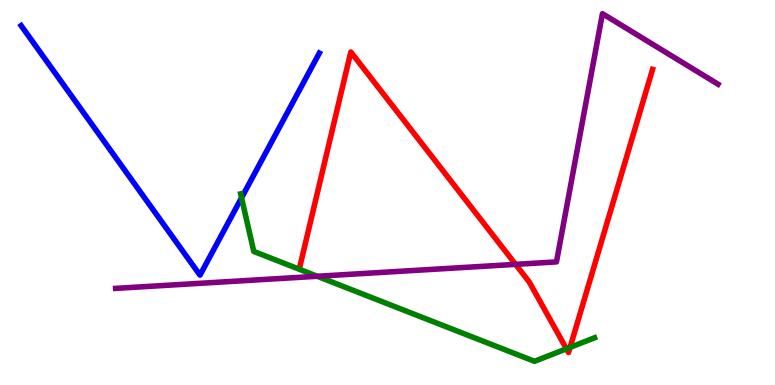[{'lines': ['blue', 'red'], 'intersections': []}, {'lines': ['green', 'red'], 'intersections': [{'x': 7.31, 'y': 0.94}, {'x': 7.36, 'y': 0.977}]}, {'lines': ['purple', 'red'], 'intersections': [{'x': 6.65, 'y': 3.13}]}, {'lines': ['blue', 'green'], 'intersections': [{'x': 3.12, 'y': 4.86}]}, {'lines': ['blue', 'purple'], 'intersections': []}, {'lines': ['green', 'purple'], 'intersections': [{'x': 4.09, 'y': 2.82}]}]